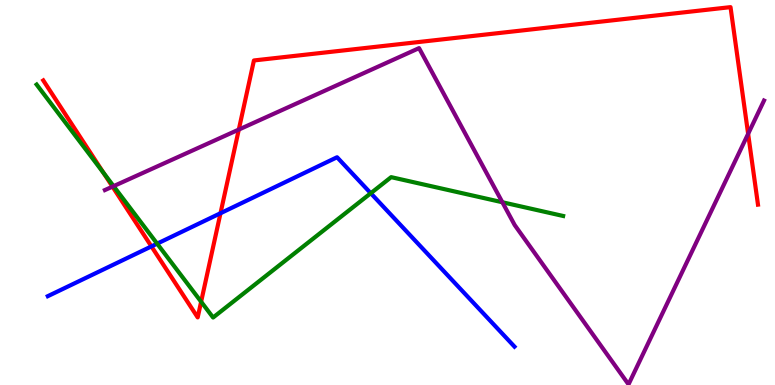[{'lines': ['blue', 'red'], 'intersections': [{'x': 1.95, 'y': 3.6}, {'x': 2.85, 'y': 4.46}]}, {'lines': ['green', 'red'], 'intersections': [{'x': 1.34, 'y': 5.51}, {'x': 2.6, 'y': 2.16}]}, {'lines': ['purple', 'red'], 'intersections': [{'x': 1.45, 'y': 5.15}, {'x': 3.08, 'y': 6.63}, {'x': 9.65, 'y': 6.52}]}, {'lines': ['blue', 'green'], 'intersections': [{'x': 2.03, 'y': 3.67}, {'x': 4.78, 'y': 4.98}]}, {'lines': ['blue', 'purple'], 'intersections': []}, {'lines': ['green', 'purple'], 'intersections': [{'x': 1.47, 'y': 5.16}, {'x': 6.48, 'y': 4.75}]}]